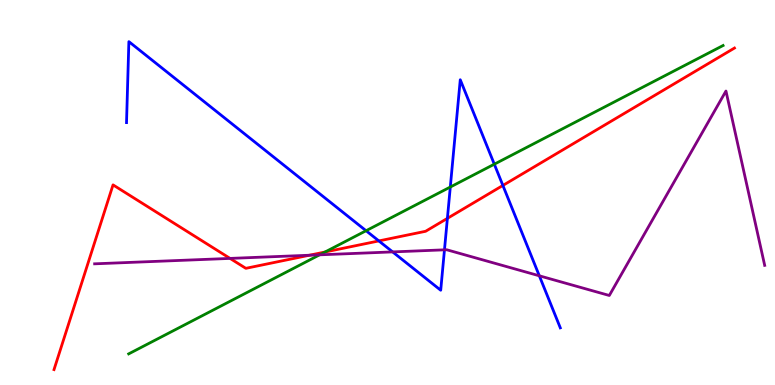[{'lines': ['blue', 'red'], 'intersections': [{'x': 4.89, 'y': 3.74}, {'x': 5.77, 'y': 4.33}, {'x': 6.49, 'y': 5.18}]}, {'lines': ['green', 'red'], 'intersections': [{'x': 4.19, 'y': 3.45}]}, {'lines': ['purple', 'red'], 'intersections': [{'x': 2.97, 'y': 3.29}, {'x': 3.99, 'y': 3.37}]}, {'lines': ['blue', 'green'], 'intersections': [{'x': 4.72, 'y': 4.01}, {'x': 5.81, 'y': 5.14}, {'x': 6.38, 'y': 5.74}]}, {'lines': ['blue', 'purple'], 'intersections': [{'x': 5.07, 'y': 3.46}, {'x': 5.74, 'y': 3.51}, {'x': 6.96, 'y': 2.84}]}, {'lines': ['green', 'purple'], 'intersections': [{'x': 4.12, 'y': 3.38}]}]